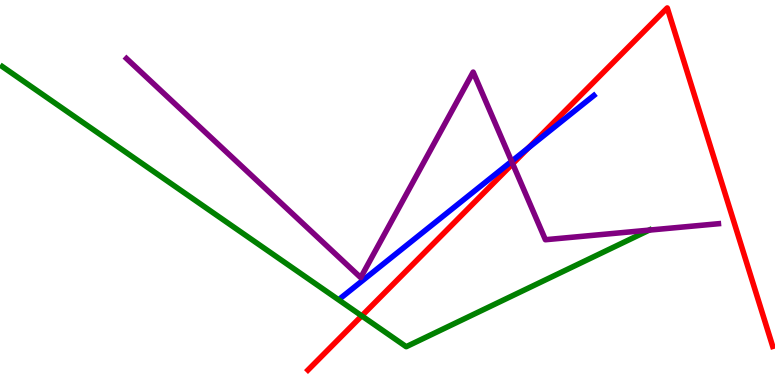[{'lines': ['blue', 'red'], 'intersections': [{'x': 6.82, 'y': 6.16}]}, {'lines': ['green', 'red'], 'intersections': [{'x': 4.67, 'y': 1.8}]}, {'lines': ['purple', 'red'], 'intersections': [{'x': 6.62, 'y': 5.75}]}, {'lines': ['blue', 'green'], 'intersections': []}, {'lines': ['blue', 'purple'], 'intersections': [{'x': 6.6, 'y': 5.81}]}, {'lines': ['green', 'purple'], 'intersections': [{'x': 8.38, 'y': 4.02}]}]